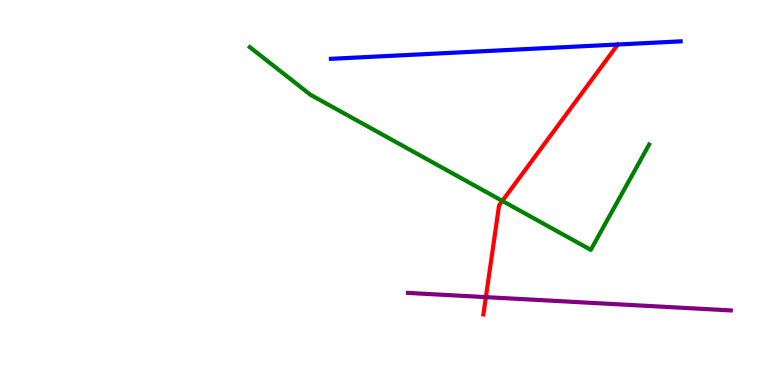[{'lines': ['blue', 'red'], 'intersections': [{'x': 7.97, 'y': 8.84}]}, {'lines': ['green', 'red'], 'intersections': [{'x': 6.48, 'y': 4.78}]}, {'lines': ['purple', 'red'], 'intersections': [{'x': 6.27, 'y': 2.28}]}, {'lines': ['blue', 'green'], 'intersections': []}, {'lines': ['blue', 'purple'], 'intersections': []}, {'lines': ['green', 'purple'], 'intersections': []}]